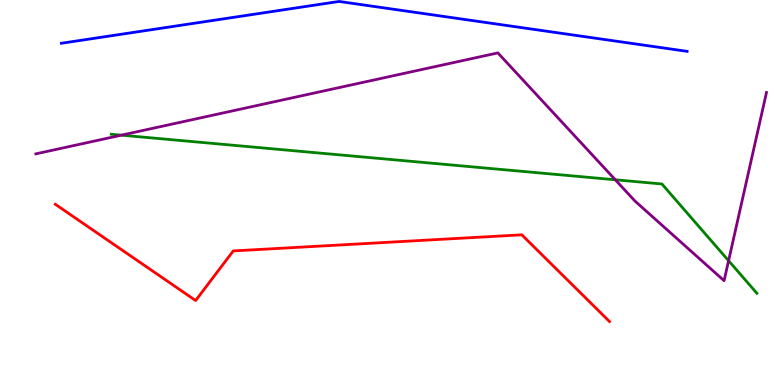[{'lines': ['blue', 'red'], 'intersections': []}, {'lines': ['green', 'red'], 'intersections': []}, {'lines': ['purple', 'red'], 'intersections': []}, {'lines': ['blue', 'green'], 'intersections': []}, {'lines': ['blue', 'purple'], 'intersections': []}, {'lines': ['green', 'purple'], 'intersections': [{'x': 1.57, 'y': 6.49}, {'x': 7.94, 'y': 5.33}, {'x': 9.4, 'y': 3.23}]}]